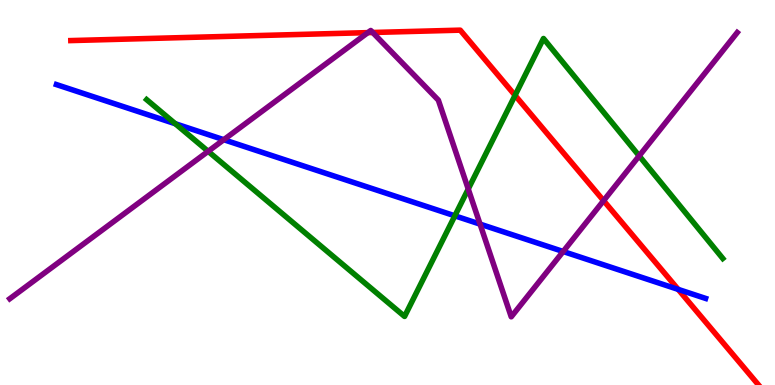[{'lines': ['blue', 'red'], 'intersections': [{'x': 8.75, 'y': 2.48}]}, {'lines': ['green', 'red'], 'intersections': [{'x': 6.65, 'y': 7.52}]}, {'lines': ['purple', 'red'], 'intersections': [{'x': 4.75, 'y': 9.15}, {'x': 4.81, 'y': 9.16}, {'x': 7.79, 'y': 4.79}]}, {'lines': ['blue', 'green'], 'intersections': [{'x': 2.26, 'y': 6.79}, {'x': 5.87, 'y': 4.39}]}, {'lines': ['blue', 'purple'], 'intersections': [{'x': 2.89, 'y': 6.37}, {'x': 6.19, 'y': 4.18}, {'x': 7.27, 'y': 3.47}]}, {'lines': ['green', 'purple'], 'intersections': [{'x': 2.69, 'y': 6.07}, {'x': 6.04, 'y': 5.09}, {'x': 8.25, 'y': 5.95}]}]